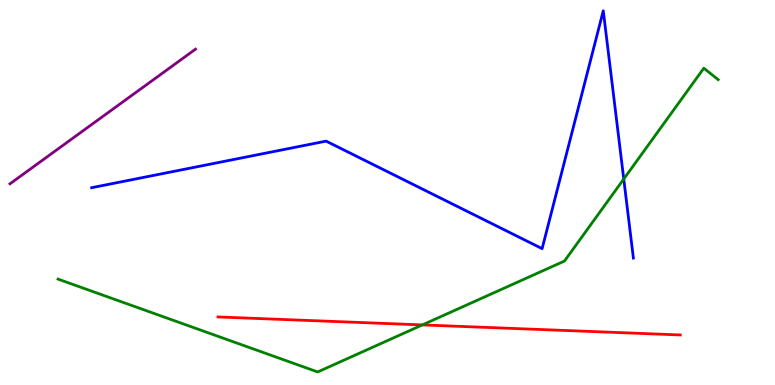[{'lines': ['blue', 'red'], 'intersections': []}, {'lines': ['green', 'red'], 'intersections': [{'x': 5.45, 'y': 1.56}]}, {'lines': ['purple', 'red'], 'intersections': []}, {'lines': ['blue', 'green'], 'intersections': [{'x': 8.05, 'y': 5.35}]}, {'lines': ['blue', 'purple'], 'intersections': []}, {'lines': ['green', 'purple'], 'intersections': []}]